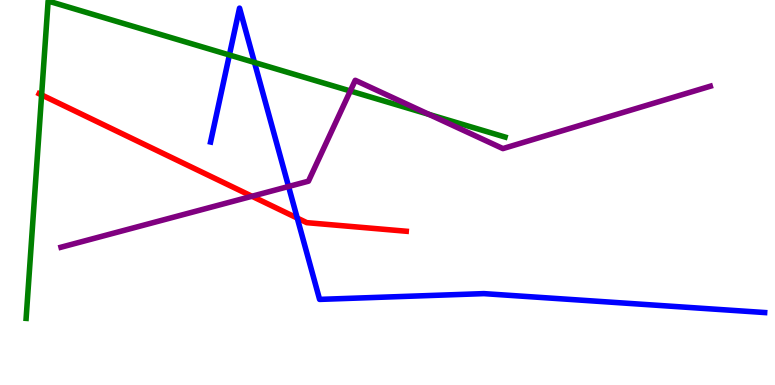[{'lines': ['blue', 'red'], 'intersections': [{'x': 3.84, 'y': 4.34}]}, {'lines': ['green', 'red'], 'intersections': [{'x': 0.537, 'y': 7.53}]}, {'lines': ['purple', 'red'], 'intersections': [{'x': 3.25, 'y': 4.9}]}, {'lines': ['blue', 'green'], 'intersections': [{'x': 2.96, 'y': 8.57}, {'x': 3.28, 'y': 8.38}]}, {'lines': ['blue', 'purple'], 'intersections': [{'x': 3.72, 'y': 5.16}]}, {'lines': ['green', 'purple'], 'intersections': [{'x': 4.52, 'y': 7.64}, {'x': 5.54, 'y': 7.03}]}]